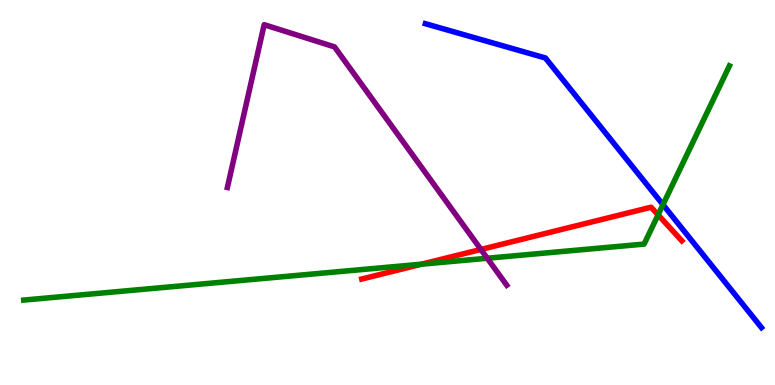[{'lines': ['blue', 'red'], 'intersections': []}, {'lines': ['green', 'red'], 'intersections': [{'x': 5.44, 'y': 3.14}, {'x': 8.49, 'y': 4.42}]}, {'lines': ['purple', 'red'], 'intersections': [{'x': 6.21, 'y': 3.52}]}, {'lines': ['blue', 'green'], 'intersections': [{'x': 8.55, 'y': 4.68}]}, {'lines': ['blue', 'purple'], 'intersections': []}, {'lines': ['green', 'purple'], 'intersections': [{'x': 6.29, 'y': 3.29}]}]